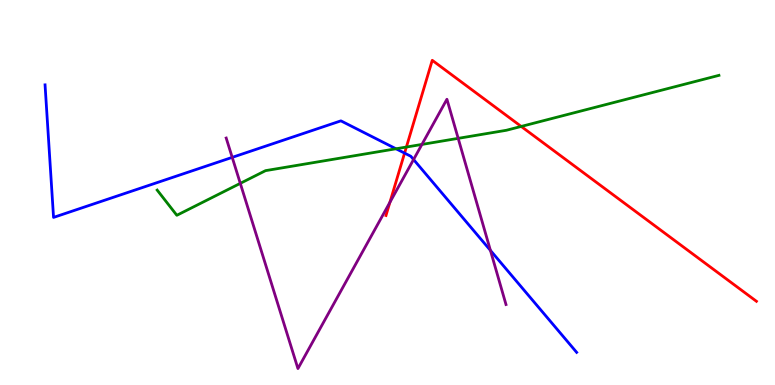[{'lines': ['blue', 'red'], 'intersections': [{'x': 5.22, 'y': 6.02}]}, {'lines': ['green', 'red'], 'intersections': [{'x': 5.24, 'y': 6.18}, {'x': 6.73, 'y': 6.72}]}, {'lines': ['purple', 'red'], 'intersections': [{'x': 5.03, 'y': 4.74}]}, {'lines': ['blue', 'green'], 'intersections': [{'x': 5.11, 'y': 6.14}]}, {'lines': ['blue', 'purple'], 'intersections': [{'x': 3.0, 'y': 5.91}, {'x': 5.34, 'y': 5.86}, {'x': 6.33, 'y': 3.5}]}, {'lines': ['green', 'purple'], 'intersections': [{'x': 3.1, 'y': 5.24}, {'x': 5.44, 'y': 6.25}, {'x': 5.91, 'y': 6.41}]}]